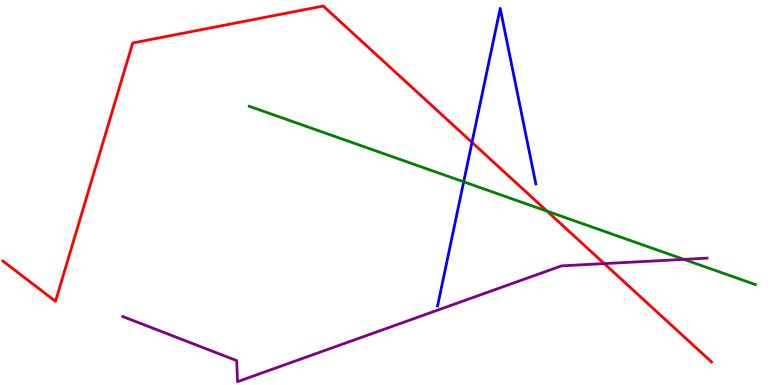[{'lines': ['blue', 'red'], 'intersections': [{'x': 6.09, 'y': 6.3}]}, {'lines': ['green', 'red'], 'intersections': [{'x': 7.06, 'y': 4.52}]}, {'lines': ['purple', 'red'], 'intersections': [{'x': 7.8, 'y': 3.15}]}, {'lines': ['blue', 'green'], 'intersections': [{'x': 5.98, 'y': 5.28}]}, {'lines': ['blue', 'purple'], 'intersections': []}, {'lines': ['green', 'purple'], 'intersections': [{'x': 8.82, 'y': 3.26}]}]